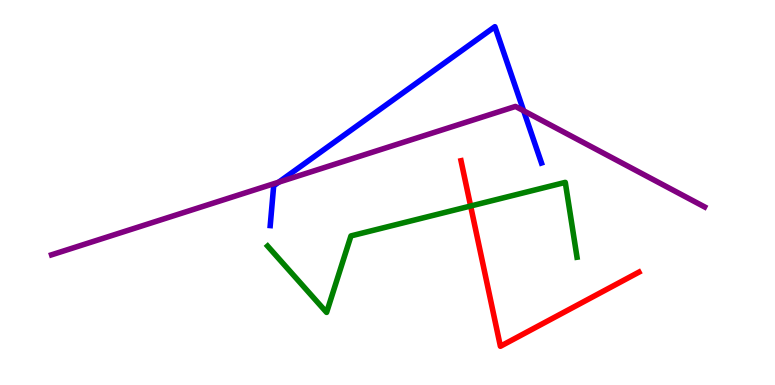[{'lines': ['blue', 'red'], 'intersections': []}, {'lines': ['green', 'red'], 'intersections': [{'x': 6.07, 'y': 4.65}]}, {'lines': ['purple', 'red'], 'intersections': []}, {'lines': ['blue', 'green'], 'intersections': []}, {'lines': ['blue', 'purple'], 'intersections': [{'x': 3.6, 'y': 5.27}, {'x': 6.76, 'y': 7.12}]}, {'lines': ['green', 'purple'], 'intersections': []}]